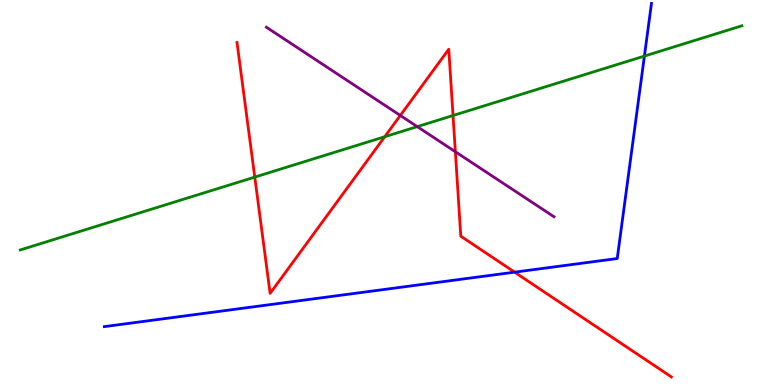[{'lines': ['blue', 'red'], 'intersections': [{'x': 6.64, 'y': 2.93}]}, {'lines': ['green', 'red'], 'intersections': [{'x': 3.29, 'y': 5.4}, {'x': 4.96, 'y': 6.45}, {'x': 5.85, 'y': 7.0}]}, {'lines': ['purple', 'red'], 'intersections': [{'x': 5.17, 'y': 7.0}, {'x': 5.88, 'y': 6.06}]}, {'lines': ['blue', 'green'], 'intersections': [{'x': 8.31, 'y': 8.54}]}, {'lines': ['blue', 'purple'], 'intersections': []}, {'lines': ['green', 'purple'], 'intersections': [{'x': 5.38, 'y': 6.71}]}]